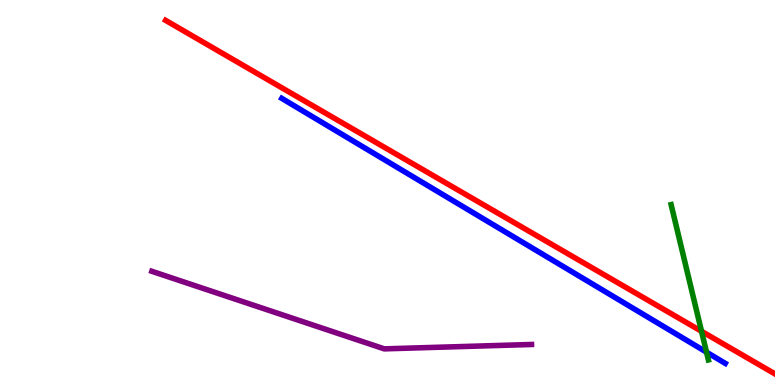[{'lines': ['blue', 'red'], 'intersections': []}, {'lines': ['green', 'red'], 'intersections': [{'x': 9.05, 'y': 1.4}]}, {'lines': ['purple', 'red'], 'intersections': []}, {'lines': ['blue', 'green'], 'intersections': [{'x': 9.12, 'y': 0.853}]}, {'lines': ['blue', 'purple'], 'intersections': []}, {'lines': ['green', 'purple'], 'intersections': []}]